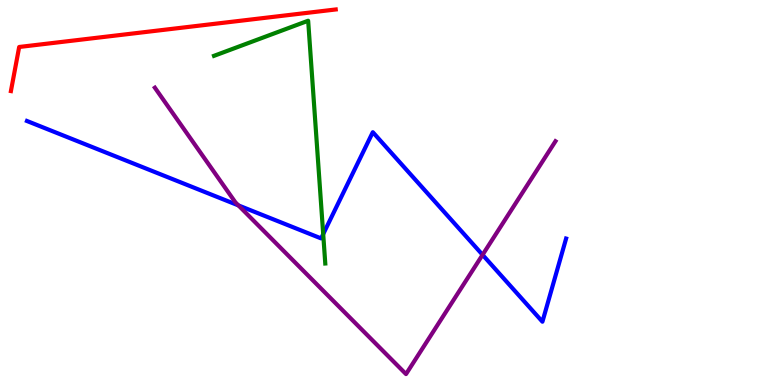[{'lines': ['blue', 'red'], 'intersections': []}, {'lines': ['green', 'red'], 'intersections': []}, {'lines': ['purple', 'red'], 'intersections': []}, {'lines': ['blue', 'green'], 'intersections': [{'x': 4.17, 'y': 3.92}]}, {'lines': ['blue', 'purple'], 'intersections': [{'x': 3.08, 'y': 4.66}, {'x': 6.23, 'y': 3.38}]}, {'lines': ['green', 'purple'], 'intersections': []}]